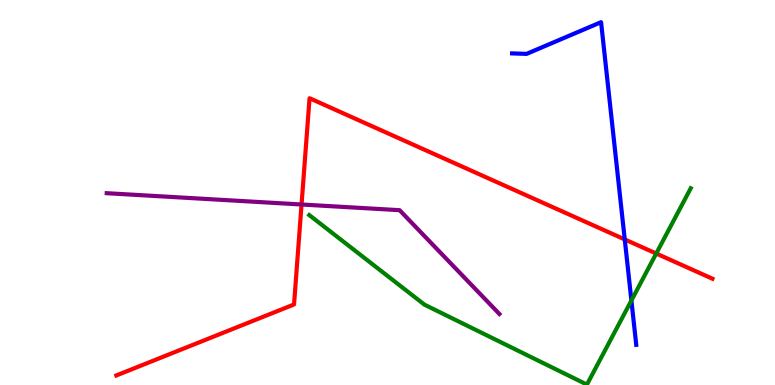[{'lines': ['blue', 'red'], 'intersections': [{'x': 8.06, 'y': 3.78}]}, {'lines': ['green', 'red'], 'intersections': [{'x': 8.47, 'y': 3.41}]}, {'lines': ['purple', 'red'], 'intersections': [{'x': 3.89, 'y': 4.69}]}, {'lines': ['blue', 'green'], 'intersections': [{'x': 8.15, 'y': 2.2}]}, {'lines': ['blue', 'purple'], 'intersections': []}, {'lines': ['green', 'purple'], 'intersections': []}]